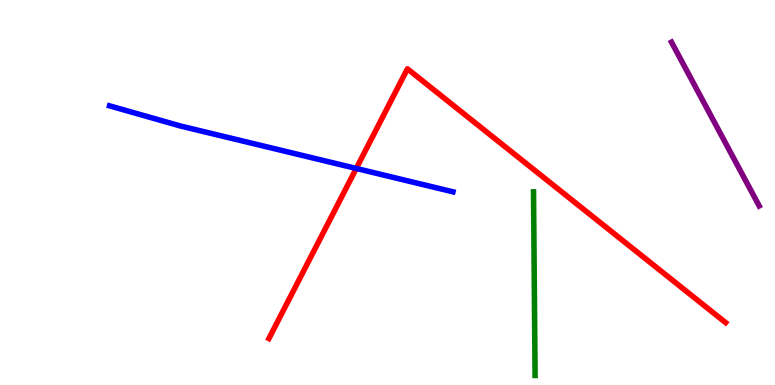[{'lines': ['blue', 'red'], 'intersections': [{'x': 4.6, 'y': 5.62}]}, {'lines': ['green', 'red'], 'intersections': []}, {'lines': ['purple', 'red'], 'intersections': []}, {'lines': ['blue', 'green'], 'intersections': []}, {'lines': ['blue', 'purple'], 'intersections': []}, {'lines': ['green', 'purple'], 'intersections': []}]